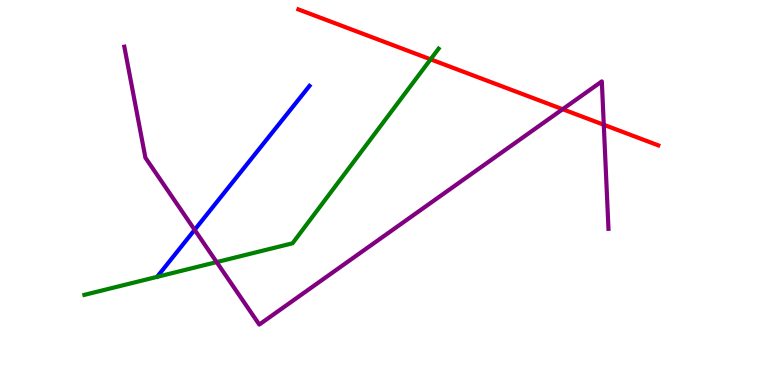[{'lines': ['blue', 'red'], 'intersections': []}, {'lines': ['green', 'red'], 'intersections': [{'x': 5.56, 'y': 8.46}]}, {'lines': ['purple', 'red'], 'intersections': [{'x': 7.26, 'y': 7.16}, {'x': 7.79, 'y': 6.76}]}, {'lines': ['blue', 'green'], 'intersections': []}, {'lines': ['blue', 'purple'], 'intersections': [{'x': 2.51, 'y': 4.03}]}, {'lines': ['green', 'purple'], 'intersections': [{'x': 2.8, 'y': 3.19}]}]